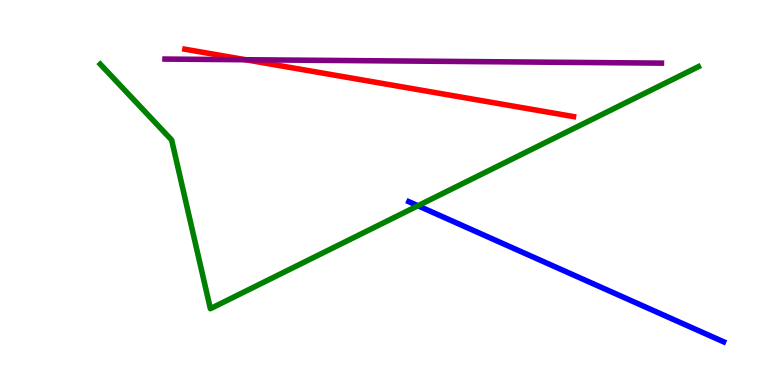[{'lines': ['blue', 'red'], 'intersections': []}, {'lines': ['green', 'red'], 'intersections': []}, {'lines': ['purple', 'red'], 'intersections': [{'x': 3.17, 'y': 8.45}]}, {'lines': ['blue', 'green'], 'intersections': [{'x': 5.39, 'y': 4.66}]}, {'lines': ['blue', 'purple'], 'intersections': []}, {'lines': ['green', 'purple'], 'intersections': []}]